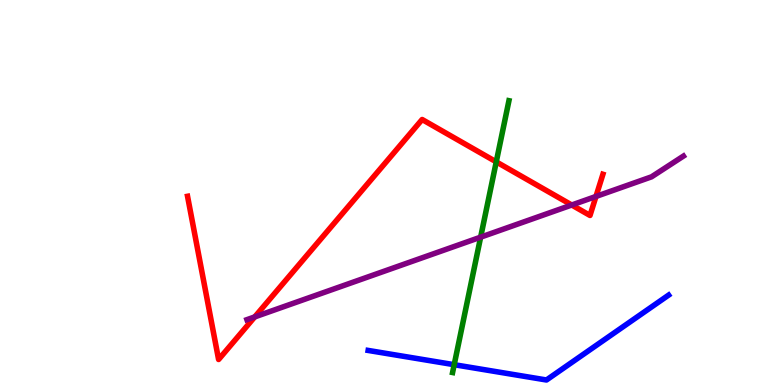[{'lines': ['blue', 'red'], 'intersections': []}, {'lines': ['green', 'red'], 'intersections': [{'x': 6.4, 'y': 5.8}]}, {'lines': ['purple', 'red'], 'intersections': [{'x': 3.29, 'y': 1.77}, {'x': 7.38, 'y': 4.68}, {'x': 7.69, 'y': 4.9}]}, {'lines': ['blue', 'green'], 'intersections': [{'x': 5.86, 'y': 0.527}]}, {'lines': ['blue', 'purple'], 'intersections': []}, {'lines': ['green', 'purple'], 'intersections': [{'x': 6.2, 'y': 3.84}]}]